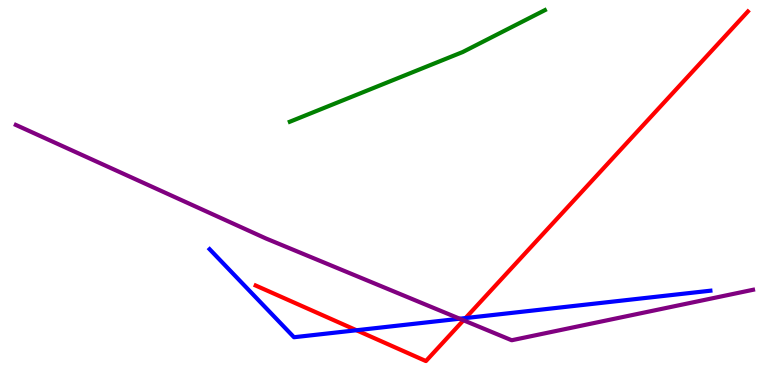[{'lines': ['blue', 'red'], 'intersections': [{'x': 4.6, 'y': 1.42}, {'x': 6.01, 'y': 1.74}]}, {'lines': ['green', 'red'], 'intersections': []}, {'lines': ['purple', 'red'], 'intersections': [{'x': 5.98, 'y': 1.68}]}, {'lines': ['blue', 'green'], 'intersections': []}, {'lines': ['blue', 'purple'], 'intersections': [{'x': 5.93, 'y': 1.72}]}, {'lines': ['green', 'purple'], 'intersections': []}]